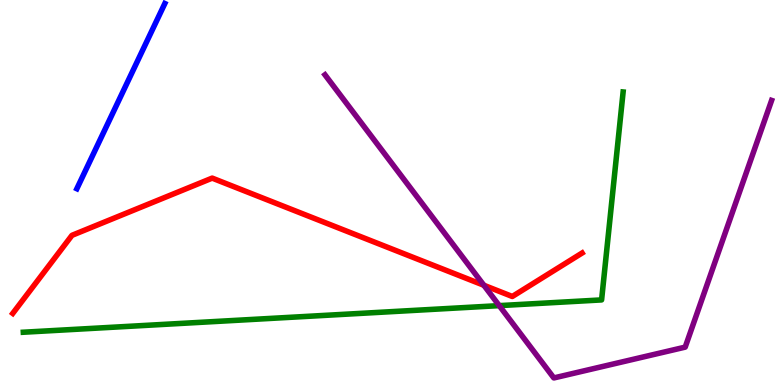[{'lines': ['blue', 'red'], 'intersections': []}, {'lines': ['green', 'red'], 'intersections': []}, {'lines': ['purple', 'red'], 'intersections': [{'x': 6.24, 'y': 2.59}]}, {'lines': ['blue', 'green'], 'intersections': []}, {'lines': ['blue', 'purple'], 'intersections': []}, {'lines': ['green', 'purple'], 'intersections': [{'x': 6.44, 'y': 2.06}]}]